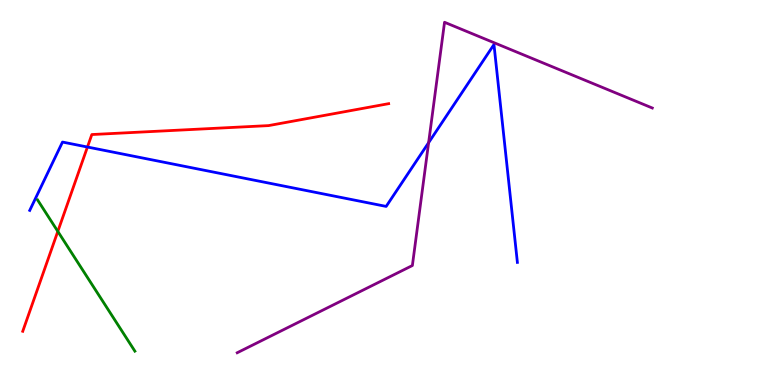[{'lines': ['blue', 'red'], 'intersections': [{'x': 1.13, 'y': 6.18}]}, {'lines': ['green', 'red'], 'intersections': [{'x': 0.746, 'y': 3.99}]}, {'lines': ['purple', 'red'], 'intersections': []}, {'lines': ['blue', 'green'], 'intersections': []}, {'lines': ['blue', 'purple'], 'intersections': [{'x': 5.53, 'y': 6.29}]}, {'lines': ['green', 'purple'], 'intersections': []}]